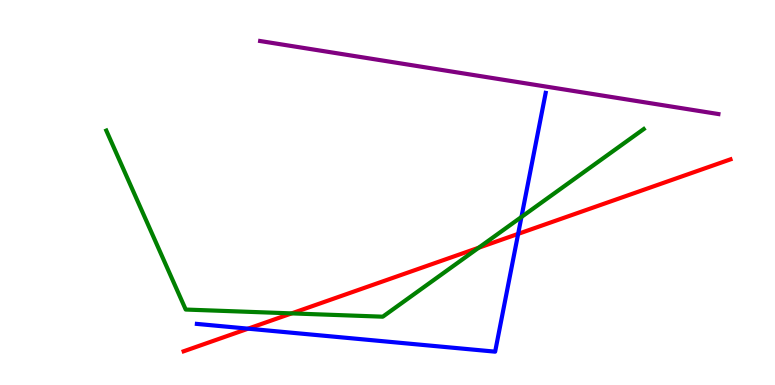[{'lines': ['blue', 'red'], 'intersections': [{'x': 3.2, 'y': 1.46}, {'x': 6.69, 'y': 3.93}]}, {'lines': ['green', 'red'], 'intersections': [{'x': 3.76, 'y': 1.86}, {'x': 6.18, 'y': 3.57}]}, {'lines': ['purple', 'red'], 'intersections': []}, {'lines': ['blue', 'green'], 'intersections': [{'x': 6.73, 'y': 4.36}]}, {'lines': ['blue', 'purple'], 'intersections': []}, {'lines': ['green', 'purple'], 'intersections': []}]